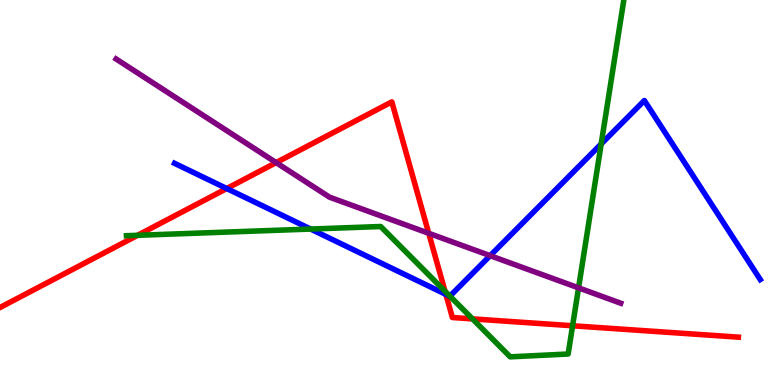[{'lines': ['blue', 'red'], 'intersections': [{'x': 2.93, 'y': 5.1}, {'x': 5.75, 'y': 2.35}]}, {'lines': ['green', 'red'], 'intersections': [{'x': 1.78, 'y': 3.89}, {'x': 5.74, 'y': 2.44}, {'x': 6.1, 'y': 1.72}, {'x': 7.39, 'y': 1.54}]}, {'lines': ['purple', 'red'], 'intersections': [{'x': 3.56, 'y': 5.78}, {'x': 5.53, 'y': 3.94}]}, {'lines': ['blue', 'green'], 'intersections': [{'x': 4.01, 'y': 4.05}, {'x': 5.81, 'y': 2.31}, {'x': 7.76, 'y': 6.26}]}, {'lines': ['blue', 'purple'], 'intersections': [{'x': 6.32, 'y': 3.36}]}, {'lines': ['green', 'purple'], 'intersections': [{'x': 7.47, 'y': 2.52}]}]